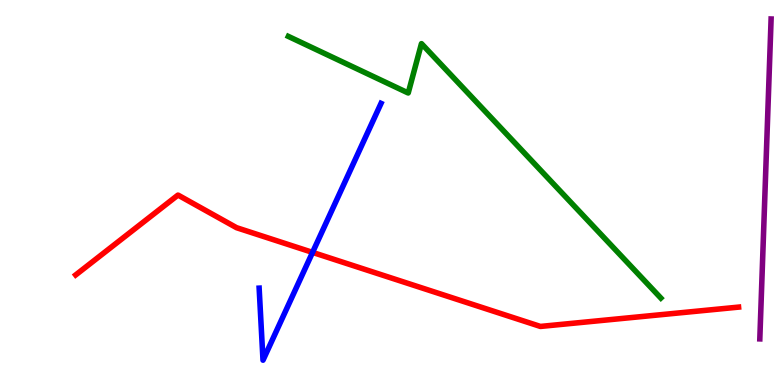[{'lines': ['blue', 'red'], 'intersections': [{'x': 4.03, 'y': 3.44}]}, {'lines': ['green', 'red'], 'intersections': []}, {'lines': ['purple', 'red'], 'intersections': []}, {'lines': ['blue', 'green'], 'intersections': []}, {'lines': ['blue', 'purple'], 'intersections': []}, {'lines': ['green', 'purple'], 'intersections': []}]